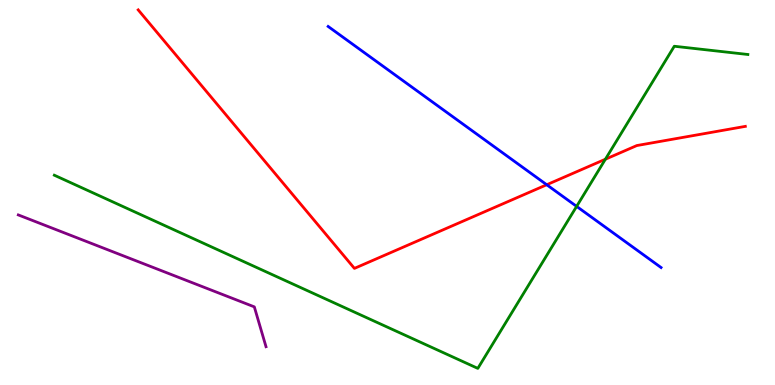[{'lines': ['blue', 'red'], 'intersections': [{'x': 7.05, 'y': 5.2}]}, {'lines': ['green', 'red'], 'intersections': [{'x': 7.81, 'y': 5.86}]}, {'lines': ['purple', 'red'], 'intersections': []}, {'lines': ['blue', 'green'], 'intersections': [{'x': 7.44, 'y': 4.64}]}, {'lines': ['blue', 'purple'], 'intersections': []}, {'lines': ['green', 'purple'], 'intersections': []}]